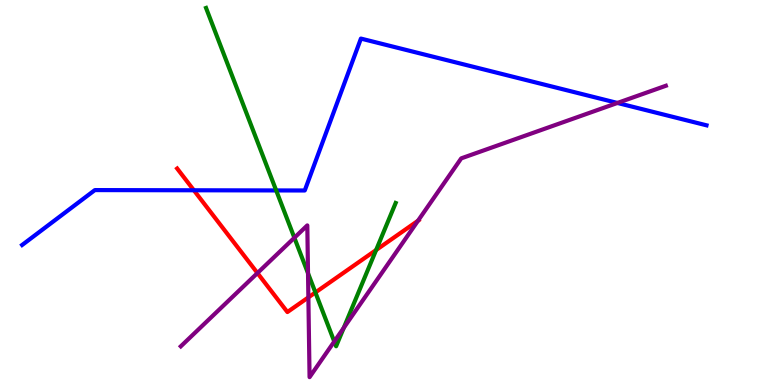[{'lines': ['blue', 'red'], 'intersections': [{'x': 2.5, 'y': 5.06}]}, {'lines': ['green', 'red'], 'intersections': [{'x': 4.07, 'y': 2.4}, {'x': 4.85, 'y': 3.51}]}, {'lines': ['purple', 'red'], 'intersections': [{'x': 3.32, 'y': 2.91}, {'x': 3.98, 'y': 2.28}, {'x': 5.39, 'y': 4.27}]}, {'lines': ['blue', 'green'], 'intersections': [{'x': 3.56, 'y': 5.05}]}, {'lines': ['blue', 'purple'], 'intersections': [{'x': 7.97, 'y': 7.33}]}, {'lines': ['green', 'purple'], 'intersections': [{'x': 3.8, 'y': 3.82}, {'x': 3.97, 'y': 2.9}, {'x': 4.31, 'y': 1.13}, {'x': 4.44, 'y': 1.49}]}]